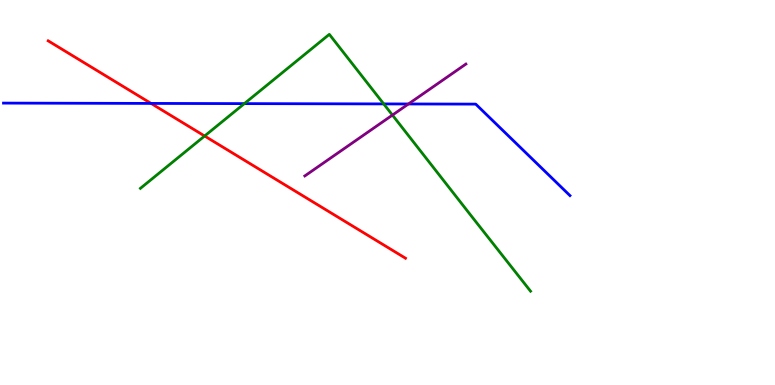[{'lines': ['blue', 'red'], 'intersections': [{'x': 1.95, 'y': 7.31}]}, {'lines': ['green', 'red'], 'intersections': [{'x': 2.64, 'y': 6.47}]}, {'lines': ['purple', 'red'], 'intersections': []}, {'lines': ['blue', 'green'], 'intersections': [{'x': 3.15, 'y': 7.31}, {'x': 4.95, 'y': 7.3}]}, {'lines': ['blue', 'purple'], 'intersections': [{'x': 5.27, 'y': 7.3}]}, {'lines': ['green', 'purple'], 'intersections': [{'x': 5.06, 'y': 7.01}]}]